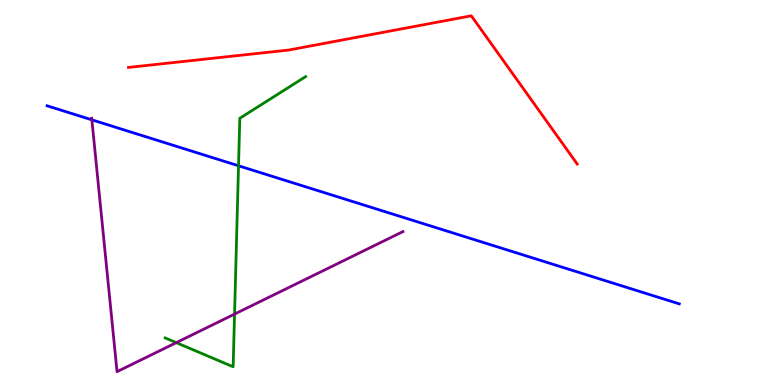[{'lines': ['blue', 'red'], 'intersections': []}, {'lines': ['green', 'red'], 'intersections': []}, {'lines': ['purple', 'red'], 'intersections': []}, {'lines': ['blue', 'green'], 'intersections': [{'x': 3.08, 'y': 5.69}]}, {'lines': ['blue', 'purple'], 'intersections': [{'x': 1.19, 'y': 6.89}]}, {'lines': ['green', 'purple'], 'intersections': [{'x': 2.27, 'y': 1.1}, {'x': 3.03, 'y': 1.84}]}]